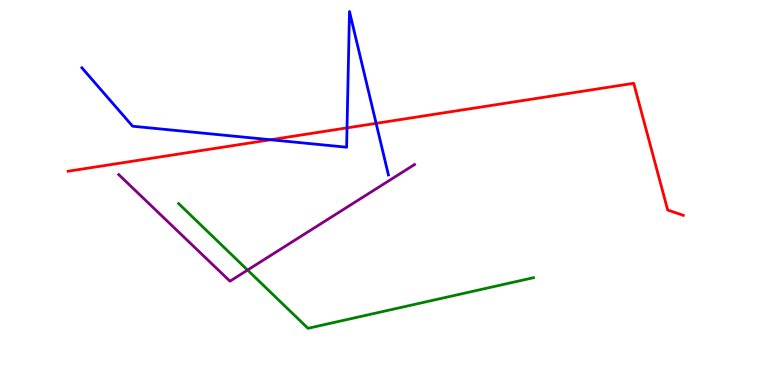[{'lines': ['blue', 'red'], 'intersections': [{'x': 3.49, 'y': 6.37}, {'x': 4.48, 'y': 6.68}, {'x': 4.85, 'y': 6.8}]}, {'lines': ['green', 'red'], 'intersections': []}, {'lines': ['purple', 'red'], 'intersections': []}, {'lines': ['blue', 'green'], 'intersections': []}, {'lines': ['blue', 'purple'], 'intersections': []}, {'lines': ['green', 'purple'], 'intersections': [{'x': 3.19, 'y': 2.99}]}]